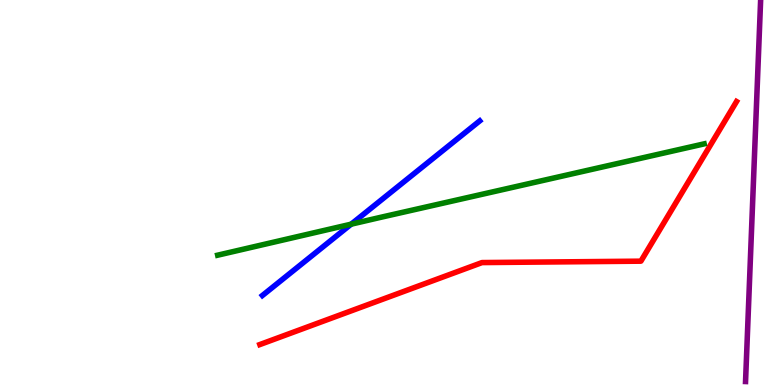[{'lines': ['blue', 'red'], 'intersections': []}, {'lines': ['green', 'red'], 'intersections': []}, {'lines': ['purple', 'red'], 'intersections': []}, {'lines': ['blue', 'green'], 'intersections': [{'x': 4.53, 'y': 4.18}]}, {'lines': ['blue', 'purple'], 'intersections': []}, {'lines': ['green', 'purple'], 'intersections': []}]